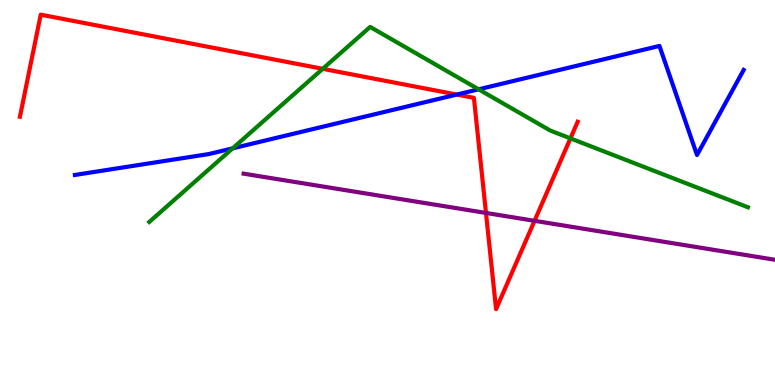[{'lines': ['blue', 'red'], 'intersections': [{'x': 5.89, 'y': 7.54}]}, {'lines': ['green', 'red'], 'intersections': [{'x': 4.16, 'y': 8.21}, {'x': 7.36, 'y': 6.41}]}, {'lines': ['purple', 'red'], 'intersections': [{'x': 6.27, 'y': 4.47}, {'x': 6.9, 'y': 4.26}]}, {'lines': ['blue', 'green'], 'intersections': [{'x': 3.0, 'y': 6.15}, {'x': 6.18, 'y': 7.68}]}, {'lines': ['blue', 'purple'], 'intersections': []}, {'lines': ['green', 'purple'], 'intersections': []}]